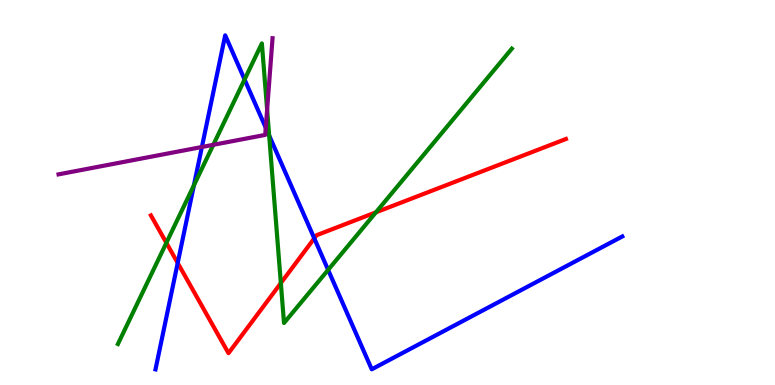[{'lines': ['blue', 'red'], 'intersections': [{'x': 2.29, 'y': 3.17}, {'x': 4.06, 'y': 3.81}]}, {'lines': ['green', 'red'], 'intersections': [{'x': 2.15, 'y': 3.69}, {'x': 3.62, 'y': 2.65}, {'x': 4.85, 'y': 4.49}]}, {'lines': ['purple', 'red'], 'intersections': []}, {'lines': ['blue', 'green'], 'intersections': [{'x': 2.5, 'y': 5.19}, {'x': 3.16, 'y': 7.93}, {'x': 3.47, 'y': 6.48}, {'x': 4.23, 'y': 2.99}]}, {'lines': ['blue', 'purple'], 'intersections': [{'x': 2.61, 'y': 6.18}, {'x': 3.43, 'y': 6.68}]}, {'lines': ['green', 'purple'], 'intersections': [{'x': 2.75, 'y': 6.24}, {'x': 3.45, 'y': 7.15}]}]